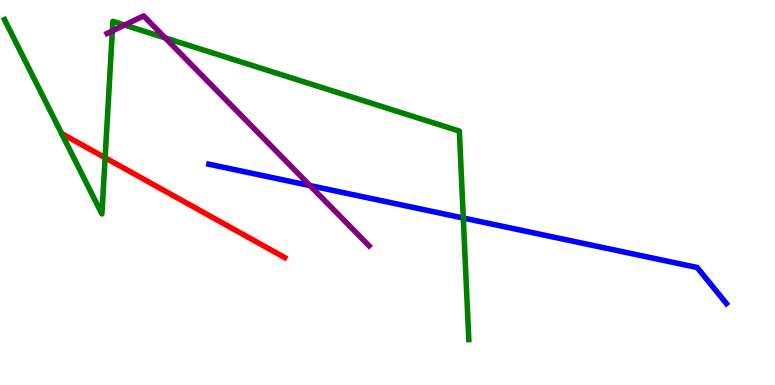[{'lines': ['blue', 'red'], 'intersections': []}, {'lines': ['green', 'red'], 'intersections': [{'x': 1.36, 'y': 5.9}]}, {'lines': ['purple', 'red'], 'intersections': []}, {'lines': ['blue', 'green'], 'intersections': [{'x': 5.98, 'y': 4.34}]}, {'lines': ['blue', 'purple'], 'intersections': [{'x': 4.0, 'y': 5.18}]}, {'lines': ['green', 'purple'], 'intersections': [{'x': 1.45, 'y': 9.2}, {'x': 1.61, 'y': 9.35}, {'x': 2.13, 'y': 9.02}]}]